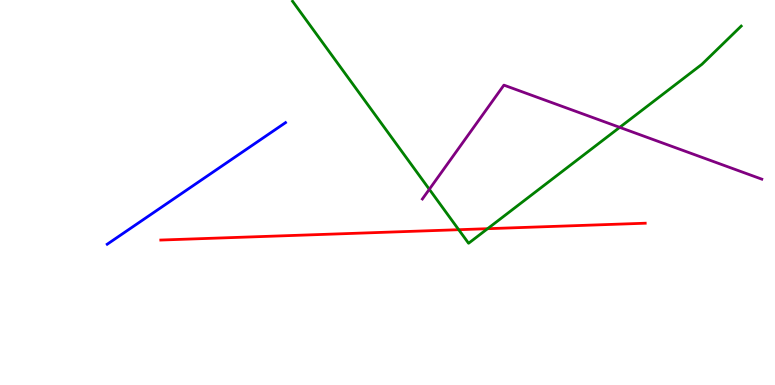[{'lines': ['blue', 'red'], 'intersections': []}, {'lines': ['green', 'red'], 'intersections': [{'x': 5.92, 'y': 4.03}, {'x': 6.29, 'y': 4.06}]}, {'lines': ['purple', 'red'], 'intersections': []}, {'lines': ['blue', 'green'], 'intersections': []}, {'lines': ['blue', 'purple'], 'intersections': []}, {'lines': ['green', 'purple'], 'intersections': [{'x': 5.54, 'y': 5.08}, {'x': 8.0, 'y': 6.69}]}]